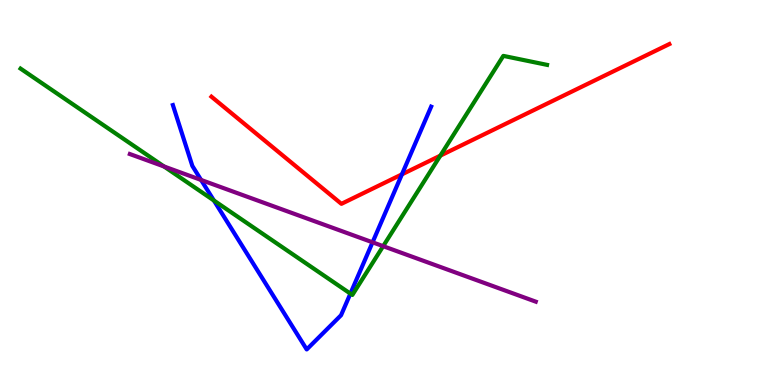[{'lines': ['blue', 'red'], 'intersections': [{'x': 5.19, 'y': 5.47}]}, {'lines': ['green', 'red'], 'intersections': [{'x': 5.68, 'y': 5.96}]}, {'lines': ['purple', 'red'], 'intersections': []}, {'lines': ['blue', 'green'], 'intersections': [{'x': 2.76, 'y': 4.79}, {'x': 4.52, 'y': 2.37}]}, {'lines': ['blue', 'purple'], 'intersections': [{'x': 2.59, 'y': 5.33}, {'x': 4.81, 'y': 3.71}]}, {'lines': ['green', 'purple'], 'intersections': [{'x': 2.12, 'y': 5.68}, {'x': 4.94, 'y': 3.61}]}]